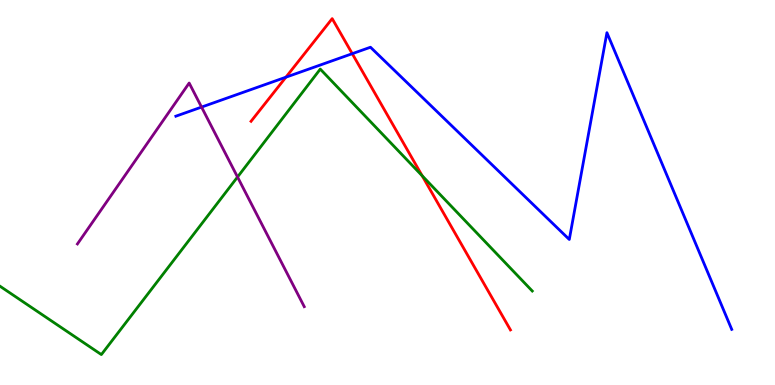[{'lines': ['blue', 'red'], 'intersections': [{'x': 3.69, 'y': 7.99}, {'x': 4.55, 'y': 8.61}]}, {'lines': ['green', 'red'], 'intersections': [{'x': 5.45, 'y': 5.43}]}, {'lines': ['purple', 'red'], 'intersections': []}, {'lines': ['blue', 'green'], 'intersections': []}, {'lines': ['blue', 'purple'], 'intersections': [{'x': 2.6, 'y': 7.22}]}, {'lines': ['green', 'purple'], 'intersections': [{'x': 3.06, 'y': 5.4}]}]